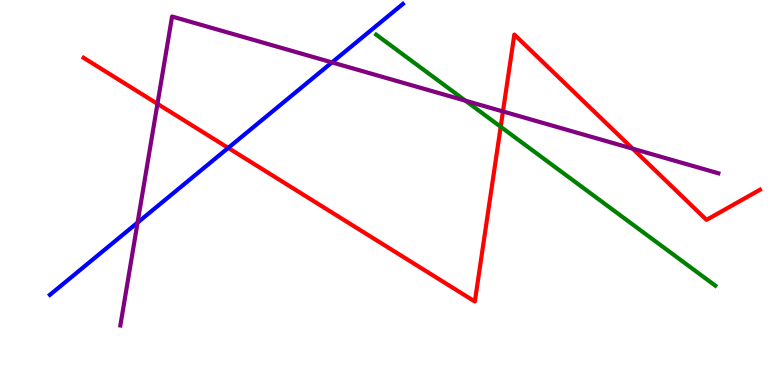[{'lines': ['blue', 'red'], 'intersections': [{'x': 2.94, 'y': 6.16}]}, {'lines': ['green', 'red'], 'intersections': [{'x': 6.46, 'y': 6.71}]}, {'lines': ['purple', 'red'], 'intersections': [{'x': 2.03, 'y': 7.3}, {'x': 6.49, 'y': 7.1}, {'x': 8.16, 'y': 6.14}]}, {'lines': ['blue', 'green'], 'intersections': []}, {'lines': ['blue', 'purple'], 'intersections': [{'x': 1.78, 'y': 4.22}, {'x': 4.28, 'y': 8.38}]}, {'lines': ['green', 'purple'], 'intersections': [{'x': 6.01, 'y': 7.38}]}]